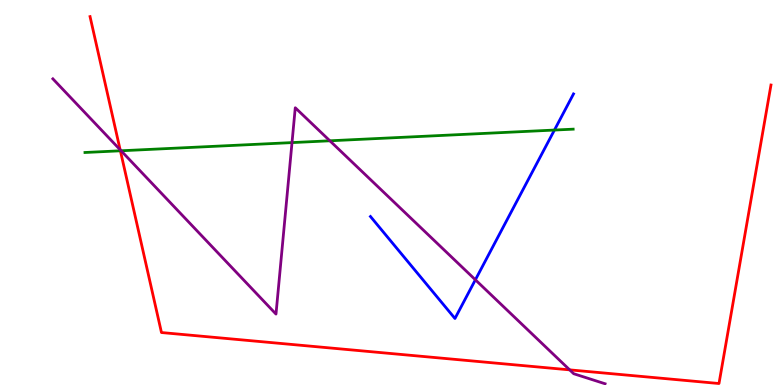[{'lines': ['blue', 'red'], 'intersections': []}, {'lines': ['green', 'red'], 'intersections': [{'x': 1.55, 'y': 6.08}]}, {'lines': ['purple', 'red'], 'intersections': [{'x': 1.55, 'y': 6.11}, {'x': 7.35, 'y': 0.393}]}, {'lines': ['blue', 'green'], 'intersections': [{'x': 7.15, 'y': 6.62}]}, {'lines': ['blue', 'purple'], 'intersections': [{'x': 6.13, 'y': 2.73}]}, {'lines': ['green', 'purple'], 'intersections': [{'x': 1.56, 'y': 6.08}, {'x': 3.77, 'y': 6.3}, {'x': 4.26, 'y': 6.34}]}]